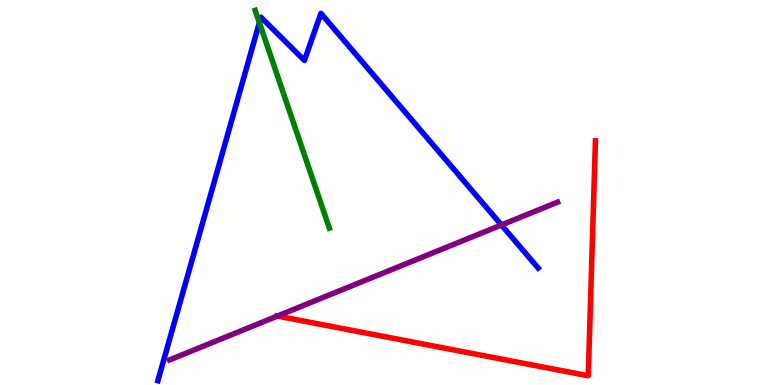[{'lines': ['blue', 'red'], 'intersections': []}, {'lines': ['green', 'red'], 'intersections': []}, {'lines': ['purple', 'red'], 'intersections': [{'x': 3.58, 'y': 1.79}]}, {'lines': ['blue', 'green'], 'intersections': [{'x': 3.35, 'y': 9.41}]}, {'lines': ['blue', 'purple'], 'intersections': [{'x': 6.47, 'y': 4.16}]}, {'lines': ['green', 'purple'], 'intersections': []}]